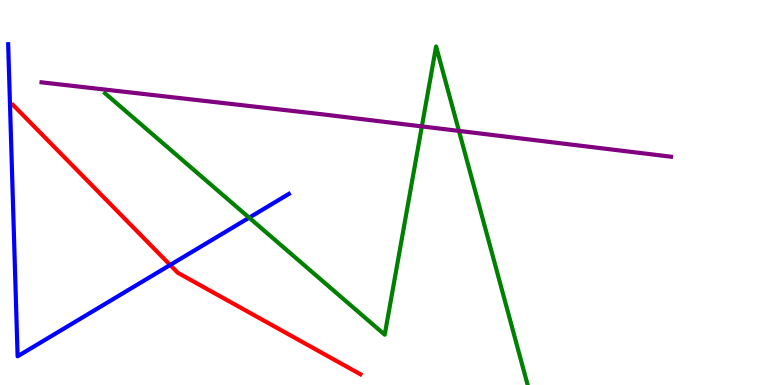[{'lines': ['blue', 'red'], 'intersections': [{'x': 2.2, 'y': 3.12}]}, {'lines': ['green', 'red'], 'intersections': []}, {'lines': ['purple', 'red'], 'intersections': []}, {'lines': ['blue', 'green'], 'intersections': [{'x': 3.22, 'y': 4.35}]}, {'lines': ['blue', 'purple'], 'intersections': []}, {'lines': ['green', 'purple'], 'intersections': [{'x': 5.44, 'y': 6.72}, {'x': 5.92, 'y': 6.6}]}]